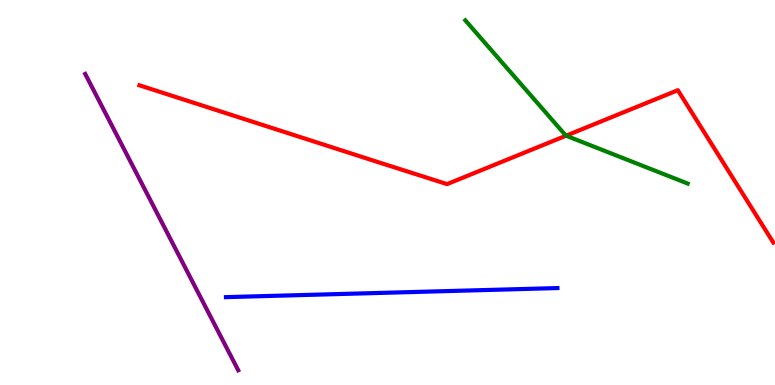[{'lines': ['blue', 'red'], 'intersections': []}, {'lines': ['green', 'red'], 'intersections': [{'x': 7.3, 'y': 6.48}]}, {'lines': ['purple', 'red'], 'intersections': []}, {'lines': ['blue', 'green'], 'intersections': []}, {'lines': ['blue', 'purple'], 'intersections': []}, {'lines': ['green', 'purple'], 'intersections': []}]